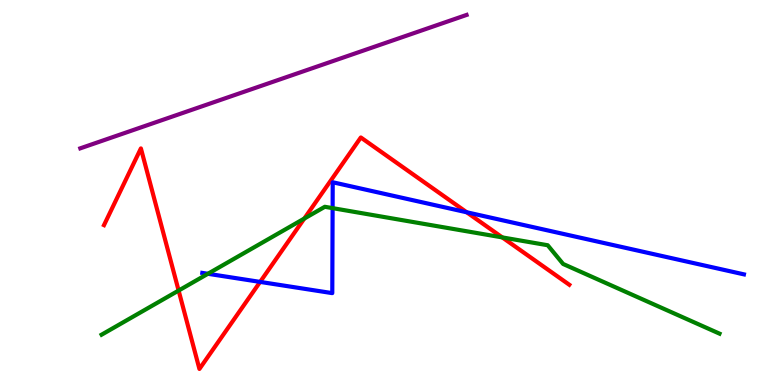[{'lines': ['blue', 'red'], 'intersections': [{'x': 3.36, 'y': 2.68}, {'x': 6.02, 'y': 4.49}]}, {'lines': ['green', 'red'], 'intersections': [{'x': 2.3, 'y': 2.45}, {'x': 3.93, 'y': 4.32}, {'x': 6.48, 'y': 3.83}]}, {'lines': ['purple', 'red'], 'intersections': []}, {'lines': ['blue', 'green'], 'intersections': [{'x': 2.68, 'y': 2.89}, {'x': 4.29, 'y': 4.59}]}, {'lines': ['blue', 'purple'], 'intersections': []}, {'lines': ['green', 'purple'], 'intersections': []}]